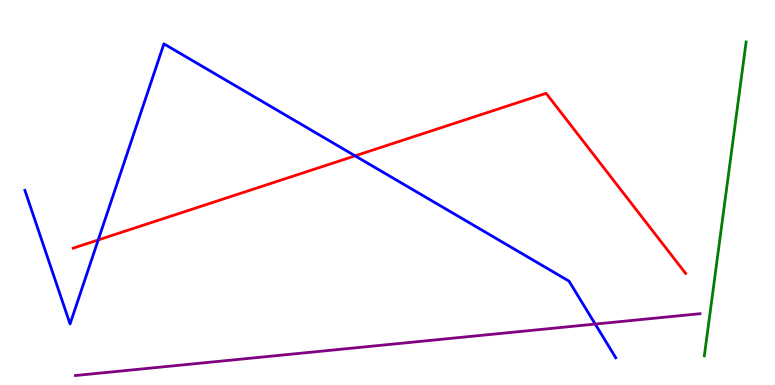[{'lines': ['blue', 'red'], 'intersections': [{'x': 1.27, 'y': 3.77}, {'x': 4.58, 'y': 5.95}]}, {'lines': ['green', 'red'], 'intersections': []}, {'lines': ['purple', 'red'], 'intersections': []}, {'lines': ['blue', 'green'], 'intersections': []}, {'lines': ['blue', 'purple'], 'intersections': [{'x': 7.68, 'y': 1.58}]}, {'lines': ['green', 'purple'], 'intersections': []}]